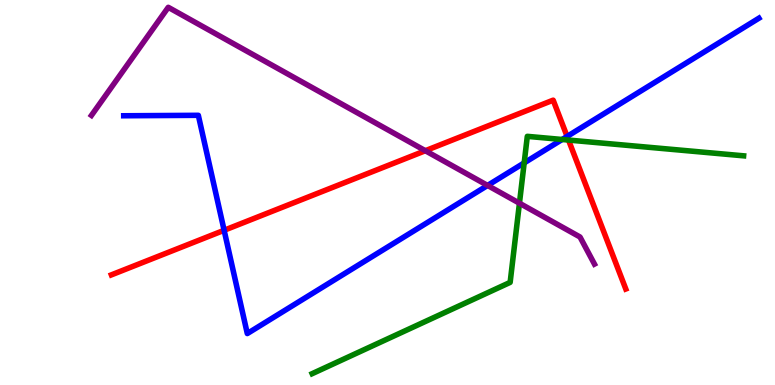[{'lines': ['blue', 'red'], 'intersections': [{'x': 2.89, 'y': 4.02}, {'x': 7.32, 'y': 6.46}]}, {'lines': ['green', 'red'], 'intersections': [{'x': 7.34, 'y': 6.36}]}, {'lines': ['purple', 'red'], 'intersections': [{'x': 5.49, 'y': 6.09}]}, {'lines': ['blue', 'green'], 'intersections': [{'x': 6.76, 'y': 5.77}, {'x': 7.25, 'y': 6.38}]}, {'lines': ['blue', 'purple'], 'intersections': [{'x': 6.29, 'y': 5.18}]}, {'lines': ['green', 'purple'], 'intersections': [{'x': 6.7, 'y': 4.72}]}]